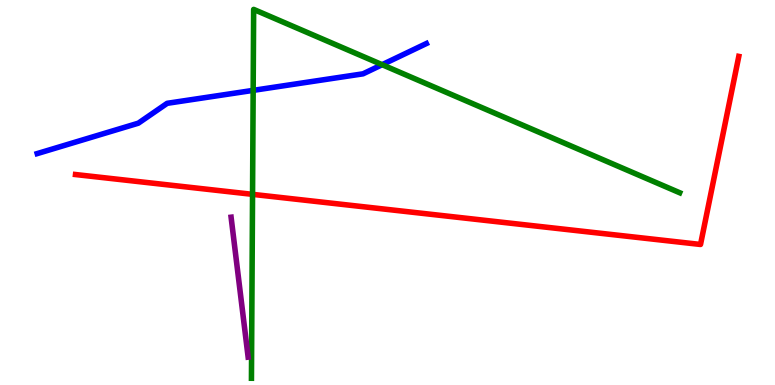[{'lines': ['blue', 'red'], 'intersections': []}, {'lines': ['green', 'red'], 'intersections': [{'x': 3.26, 'y': 4.95}]}, {'lines': ['purple', 'red'], 'intersections': []}, {'lines': ['blue', 'green'], 'intersections': [{'x': 3.27, 'y': 7.65}, {'x': 4.93, 'y': 8.32}]}, {'lines': ['blue', 'purple'], 'intersections': []}, {'lines': ['green', 'purple'], 'intersections': []}]